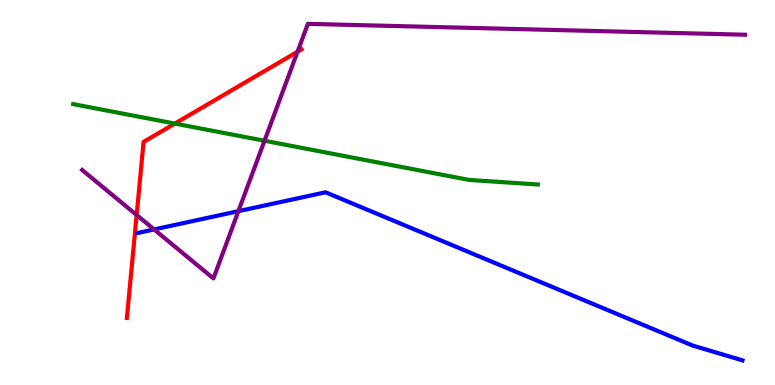[{'lines': ['blue', 'red'], 'intersections': []}, {'lines': ['green', 'red'], 'intersections': [{'x': 2.26, 'y': 6.79}]}, {'lines': ['purple', 'red'], 'intersections': [{'x': 1.76, 'y': 4.42}, {'x': 3.84, 'y': 8.66}]}, {'lines': ['blue', 'green'], 'intersections': []}, {'lines': ['blue', 'purple'], 'intersections': [{'x': 1.99, 'y': 4.04}, {'x': 3.08, 'y': 4.51}]}, {'lines': ['green', 'purple'], 'intersections': [{'x': 3.41, 'y': 6.34}]}]